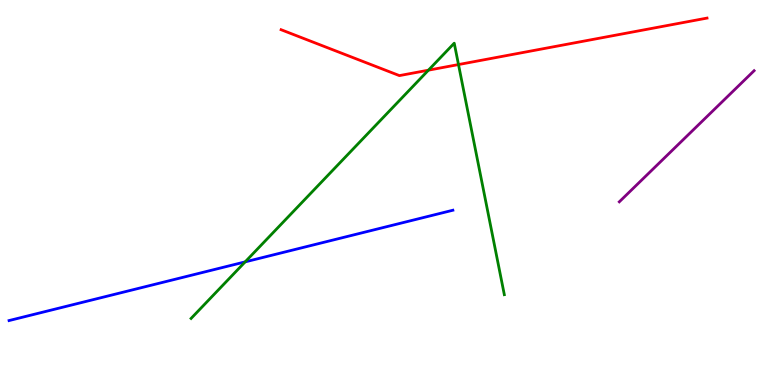[{'lines': ['blue', 'red'], 'intersections': []}, {'lines': ['green', 'red'], 'intersections': [{'x': 5.53, 'y': 8.18}, {'x': 5.92, 'y': 8.32}]}, {'lines': ['purple', 'red'], 'intersections': []}, {'lines': ['blue', 'green'], 'intersections': [{'x': 3.16, 'y': 3.2}]}, {'lines': ['blue', 'purple'], 'intersections': []}, {'lines': ['green', 'purple'], 'intersections': []}]